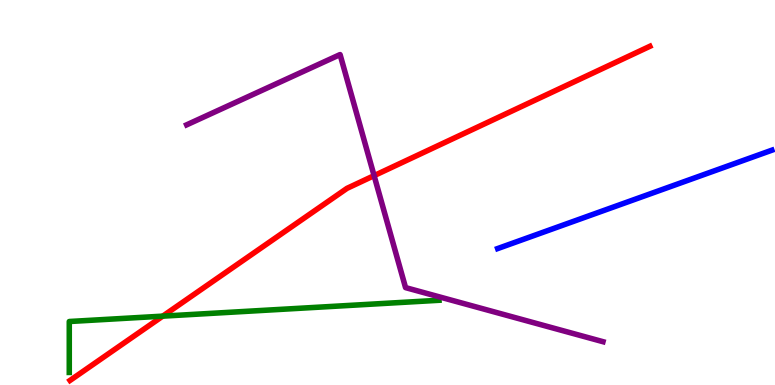[{'lines': ['blue', 'red'], 'intersections': []}, {'lines': ['green', 'red'], 'intersections': [{'x': 2.1, 'y': 1.79}]}, {'lines': ['purple', 'red'], 'intersections': [{'x': 4.83, 'y': 5.44}]}, {'lines': ['blue', 'green'], 'intersections': []}, {'lines': ['blue', 'purple'], 'intersections': []}, {'lines': ['green', 'purple'], 'intersections': []}]